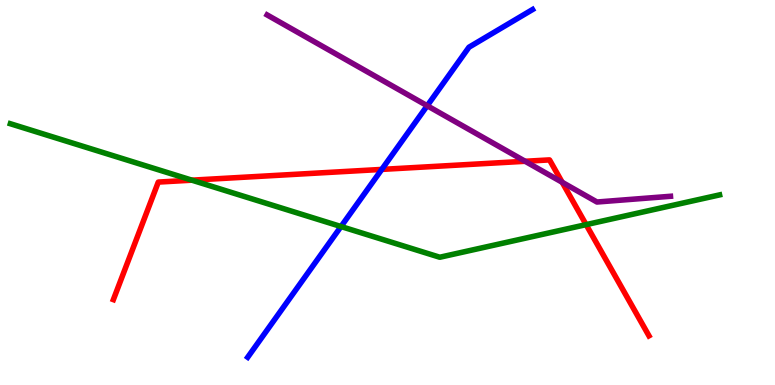[{'lines': ['blue', 'red'], 'intersections': [{'x': 4.93, 'y': 5.6}]}, {'lines': ['green', 'red'], 'intersections': [{'x': 2.48, 'y': 5.32}, {'x': 7.56, 'y': 4.17}]}, {'lines': ['purple', 'red'], 'intersections': [{'x': 6.78, 'y': 5.81}, {'x': 7.25, 'y': 5.27}]}, {'lines': ['blue', 'green'], 'intersections': [{'x': 4.4, 'y': 4.12}]}, {'lines': ['blue', 'purple'], 'intersections': [{'x': 5.51, 'y': 7.25}]}, {'lines': ['green', 'purple'], 'intersections': []}]